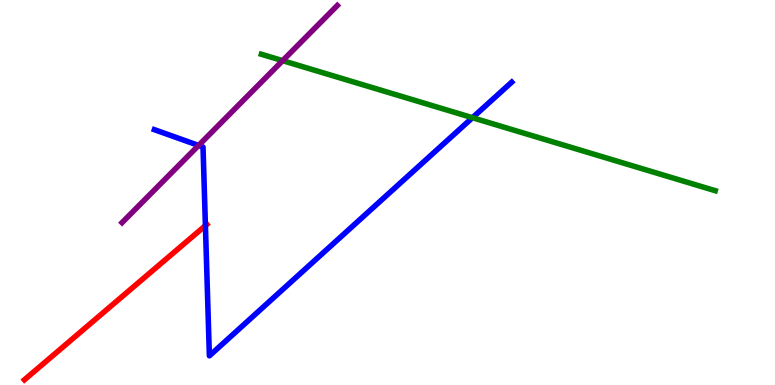[{'lines': ['blue', 'red'], 'intersections': [{'x': 2.65, 'y': 4.14}]}, {'lines': ['green', 'red'], 'intersections': []}, {'lines': ['purple', 'red'], 'intersections': []}, {'lines': ['blue', 'green'], 'intersections': [{'x': 6.1, 'y': 6.94}]}, {'lines': ['blue', 'purple'], 'intersections': [{'x': 2.56, 'y': 6.22}]}, {'lines': ['green', 'purple'], 'intersections': [{'x': 3.65, 'y': 8.42}]}]